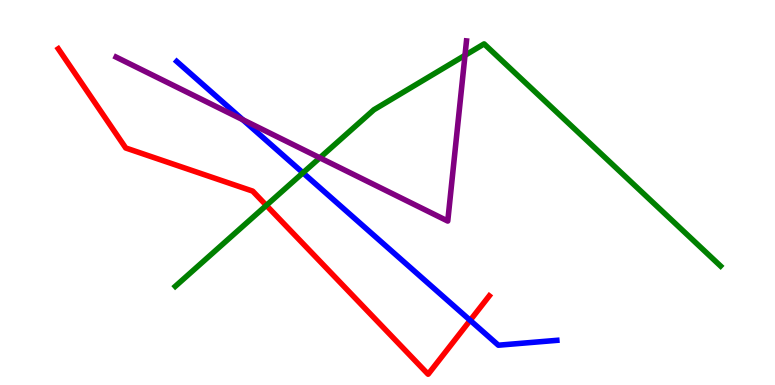[{'lines': ['blue', 'red'], 'intersections': [{'x': 6.07, 'y': 1.68}]}, {'lines': ['green', 'red'], 'intersections': [{'x': 3.44, 'y': 4.67}]}, {'lines': ['purple', 'red'], 'intersections': []}, {'lines': ['blue', 'green'], 'intersections': [{'x': 3.91, 'y': 5.51}]}, {'lines': ['blue', 'purple'], 'intersections': [{'x': 3.13, 'y': 6.89}]}, {'lines': ['green', 'purple'], 'intersections': [{'x': 4.13, 'y': 5.9}, {'x': 6.0, 'y': 8.56}]}]